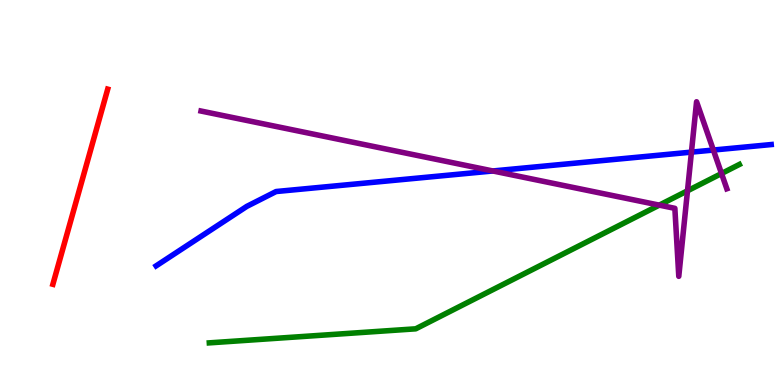[{'lines': ['blue', 'red'], 'intersections': []}, {'lines': ['green', 'red'], 'intersections': []}, {'lines': ['purple', 'red'], 'intersections': []}, {'lines': ['blue', 'green'], 'intersections': []}, {'lines': ['blue', 'purple'], 'intersections': [{'x': 6.36, 'y': 5.56}, {'x': 8.92, 'y': 6.05}, {'x': 9.2, 'y': 6.1}]}, {'lines': ['green', 'purple'], 'intersections': [{'x': 8.51, 'y': 4.67}, {'x': 8.87, 'y': 5.04}, {'x': 9.31, 'y': 5.49}]}]